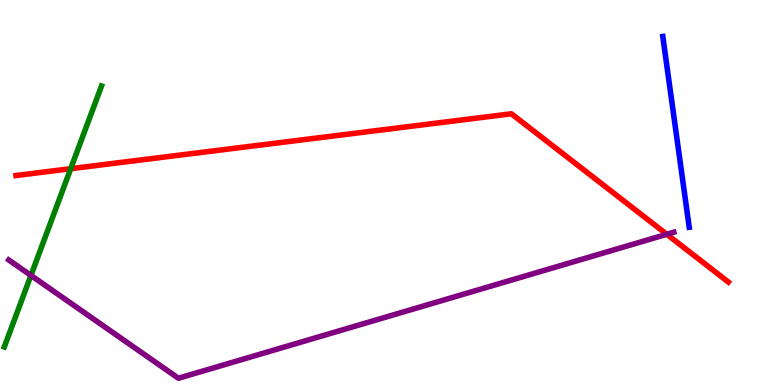[{'lines': ['blue', 'red'], 'intersections': []}, {'lines': ['green', 'red'], 'intersections': [{'x': 0.912, 'y': 5.62}]}, {'lines': ['purple', 'red'], 'intersections': [{'x': 8.6, 'y': 3.91}]}, {'lines': ['blue', 'green'], 'intersections': []}, {'lines': ['blue', 'purple'], 'intersections': []}, {'lines': ['green', 'purple'], 'intersections': [{'x': 0.399, 'y': 2.85}]}]